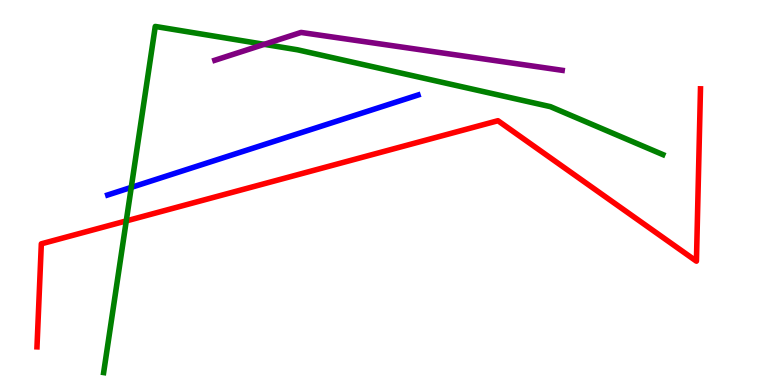[{'lines': ['blue', 'red'], 'intersections': []}, {'lines': ['green', 'red'], 'intersections': [{'x': 1.63, 'y': 4.26}]}, {'lines': ['purple', 'red'], 'intersections': []}, {'lines': ['blue', 'green'], 'intersections': [{'x': 1.69, 'y': 5.13}]}, {'lines': ['blue', 'purple'], 'intersections': []}, {'lines': ['green', 'purple'], 'intersections': [{'x': 3.41, 'y': 8.85}]}]